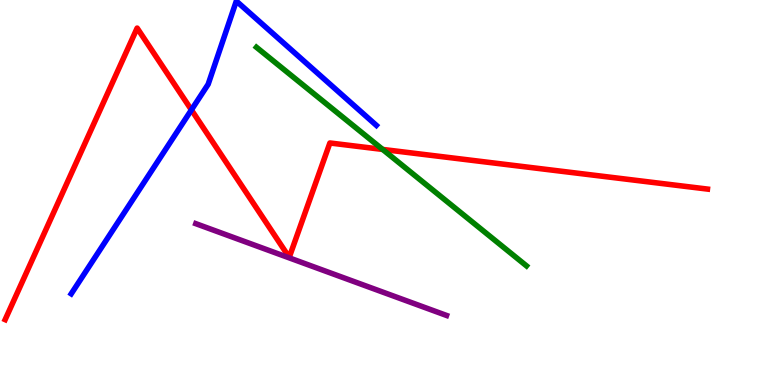[{'lines': ['blue', 'red'], 'intersections': [{'x': 2.47, 'y': 7.15}]}, {'lines': ['green', 'red'], 'intersections': [{'x': 4.94, 'y': 6.12}]}, {'lines': ['purple', 'red'], 'intersections': []}, {'lines': ['blue', 'green'], 'intersections': []}, {'lines': ['blue', 'purple'], 'intersections': []}, {'lines': ['green', 'purple'], 'intersections': []}]